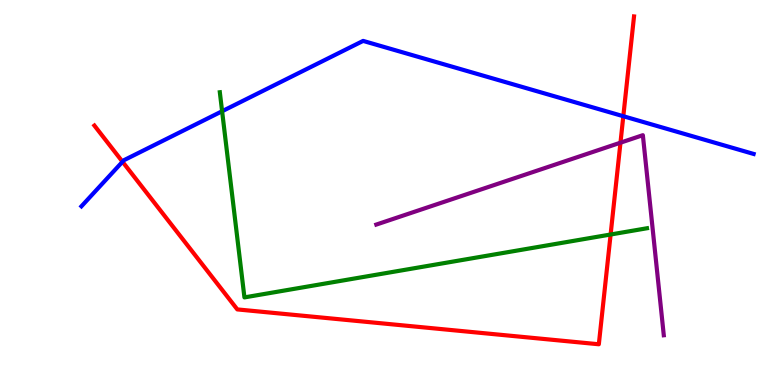[{'lines': ['blue', 'red'], 'intersections': [{'x': 1.58, 'y': 5.8}, {'x': 8.04, 'y': 6.98}]}, {'lines': ['green', 'red'], 'intersections': [{'x': 7.88, 'y': 3.91}]}, {'lines': ['purple', 'red'], 'intersections': [{'x': 8.01, 'y': 6.29}]}, {'lines': ['blue', 'green'], 'intersections': [{'x': 2.87, 'y': 7.11}]}, {'lines': ['blue', 'purple'], 'intersections': []}, {'lines': ['green', 'purple'], 'intersections': []}]